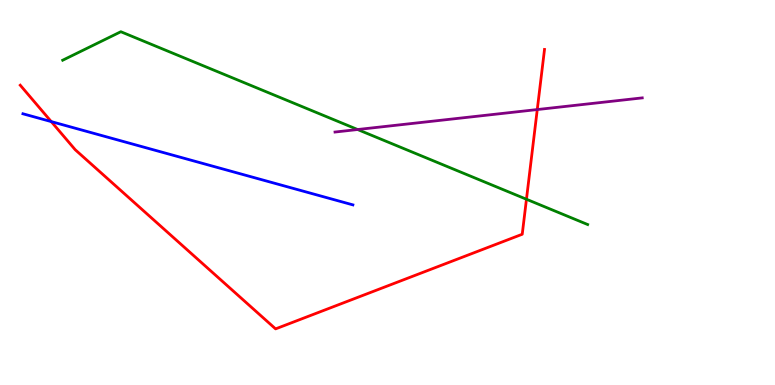[{'lines': ['blue', 'red'], 'intersections': [{'x': 0.661, 'y': 6.84}]}, {'lines': ['green', 'red'], 'intersections': [{'x': 6.79, 'y': 4.82}]}, {'lines': ['purple', 'red'], 'intersections': [{'x': 6.93, 'y': 7.15}]}, {'lines': ['blue', 'green'], 'intersections': []}, {'lines': ['blue', 'purple'], 'intersections': []}, {'lines': ['green', 'purple'], 'intersections': [{'x': 4.61, 'y': 6.64}]}]